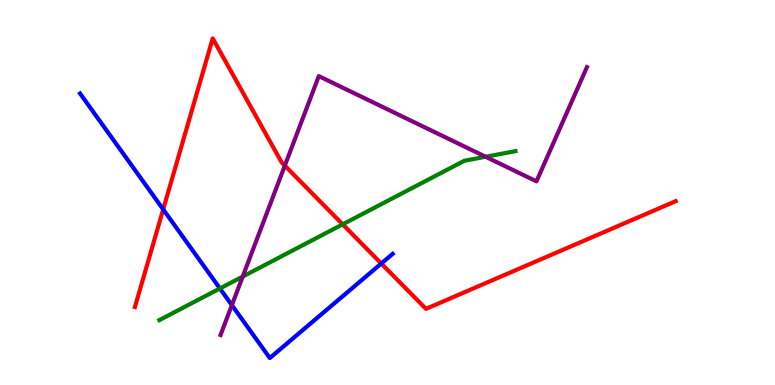[{'lines': ['blue', 'red'], 'intersections': [{'x': 2.11, 'y': 4.56}, {'x': 4.92, 'y': 3.16}]}, {'lines': ['green', 'red'], 'intersections': [{'x': 4.42, 'y': 4.17}]}, {'lines': ['purple', 'red'], 'intersections': [{'x': 3.68, 'y': 5.7}]}, {'lines': ['blue', 'green'], 'intersections': [{'x': 2.84, 'y': 2.51}]}, {'lines': ['blue', 'purple'], 'intersections': [{'x': 2.99, 'y': 2.07}]}, {'lines': ['green', 'purple'], 'intersections': [{'x': 3.13, 'y': 2.82}, {'x': 6.27, 'y': 5.93}]}]